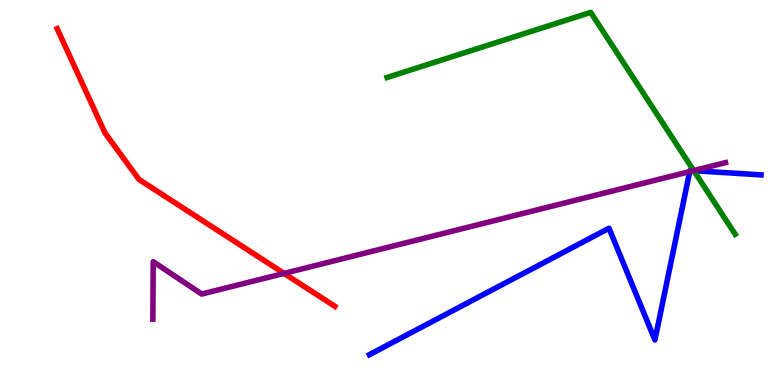[{'lines': ['blue', 'red'], 'intersections': []}, {'lines': ['green', 'red'], 'intersections': []}, {'lines': ['purple', 'red'], 'intersections': [{'x': 3.67, 'y': 2.9}]}, {'lines': ['blue', 'green'], 'intersections': [{'x': 8.95, 'y': 5.57}]}, {'lines': ['blue', 'purple'], 'intersections': [{'x': 8.9, 'y': 5.54}, {'x': 8.95, 'y': 5.57}]}, {'lines': ['green', 'purple'], 'intersections': [{'x': 8.95, 'y': 5.57}]}]